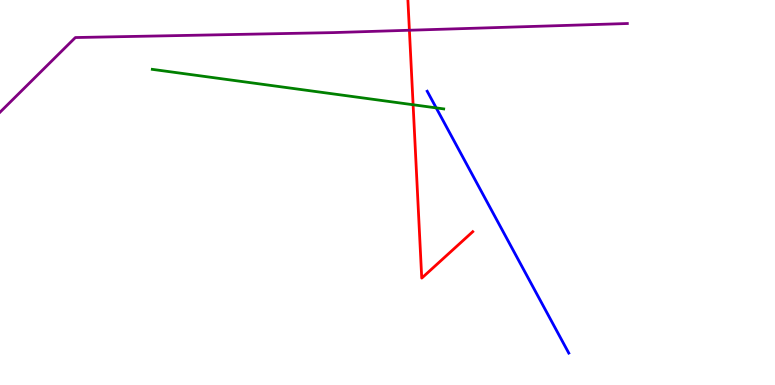[{'lines': ['blue', 'red'], 'intersections': []}, {'lines': ['green', 'red'], 'intersections': [{'x': 5.33, 'y': 7.28}]}, {'lines': ['purple', 'red'], 'intersections': [{'x': 5.28, 'y': 9.21}]}, {'lines': ['blue', 'green'], 'intersections': [{'x': 5.63, 'y': 7.2}]}, {'lines': ['blue', 'purple'], 'intersections': []}, {'lines': ['green', 'purple'], 'intersections': []}]